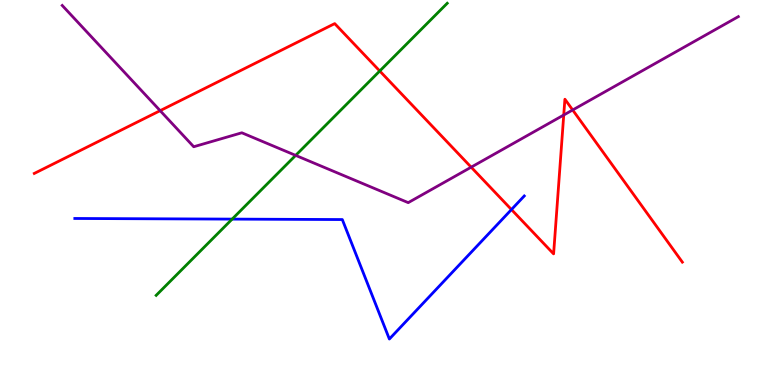[{'lines': ['blue', 'red'], 'intersections': [{'x': 6.6, 'y': 4.56}]}, {'lines': ['green', 'red'], 'intersections': [{'x': 4.9, 'y': 8.16}]}, {'lines': ['purple', 'red'], 'intersections': [{'x': 2.07, 'y': 7.13}, {'x': 6.08, 'y': 5.66}, {'x': 7.27, 'y': 7.01}, {'x': 7.39, 'y': 7.14}]}, {'lines': ['blue', 'green'], 'intersections': [{'x': 3.0, 'y': 4.31}]}, {'lines': ['blue', 'purple'], 'intersections': []}, {'lines': ['green', 'purple'], 'intersections': [{'x': 3.81, 'y': 5.96}]}]